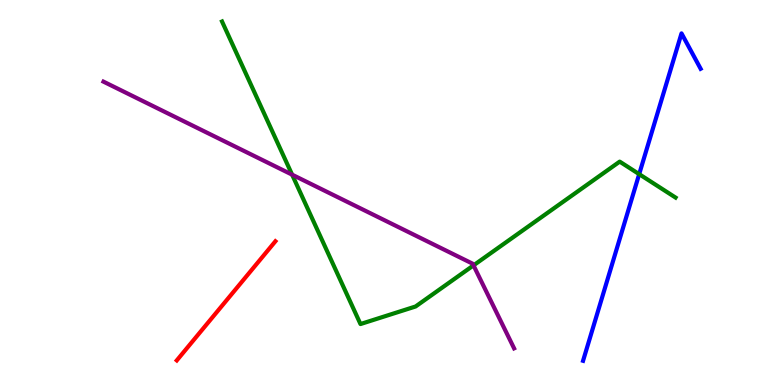[{'lines': ['blue', 'red'], 'intersections': []}, {'lines': ['green', 'red'], 'intersections': []}, {'lines': ['purple', 'red'], 'intersections': []}, {'lines': ['blue', 'green'], 'intersections': [{'x': 8.25, 'y': 5.48}]}, {'lines': ['blue', 'purple'], 'intersections': []}, {'lines': ['green', 'purple'], 'intersections': [{'x': 3.77, 'y': 5.46}, {'x': 6.11, 'y': 3.11}]}]